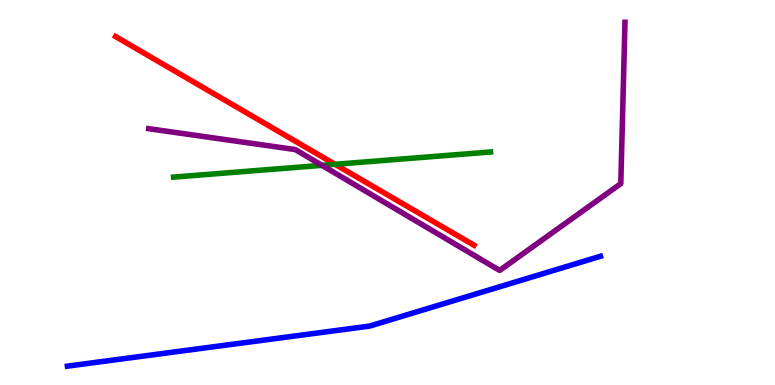[{'lines': ['blue', 'red'], 'intersections': []}, {'lines': ['green', 'red'], 'intersections': [{'x': 4.32, 'y': 5.73}]}, {'lines': ['purple', 'red'], 'intersections': []}, {'lines': ['blue', 'green'], 'intersections': []}, {'lines': ['blue', 'purple'], 'intersections': []}, {'lines': ['green', 'purple'], 'intersections': [{'x': 4.15, 'y': 5.71}]}]